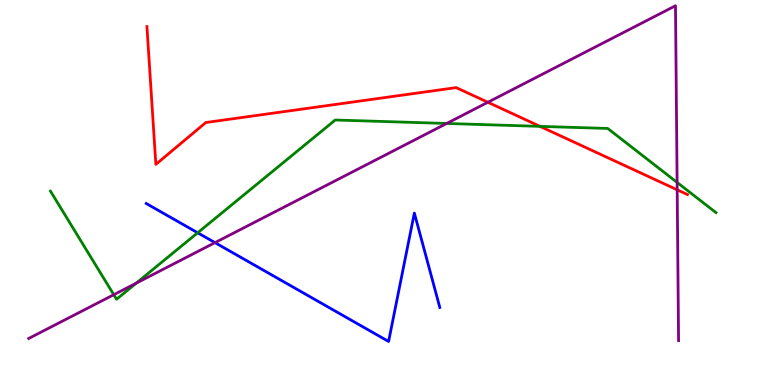[{'lines': ['blue', 'red'], 'intersections': []}, {'lines': ['green', 'red'], 'intersections': [{'x': 6.97, 'y': 6.72}]}, {'lines': ['purple', 'red'], 'intersections': [{'x': 6.3, 'y': 7.34}, {'x': 8.74, 'y': 5.07}]}, {'lines': ['blue', 'green'], 'intersections': [{'x': 2.55, 'y': 3.95}]}, {'lines': ['blue', 'purple'], 'intersections': [{'x': 2.77, 'y': 3.7}]}, {'lines': ['green', 'purple'], 'intersections': [{'x': 1.47, 'y': 2.35}, {'x': 1.76, 'y': 2.64}, {'x': 5.76, 'y': 6.79}, {'x': 8.74, 'y': 5.26}]}]